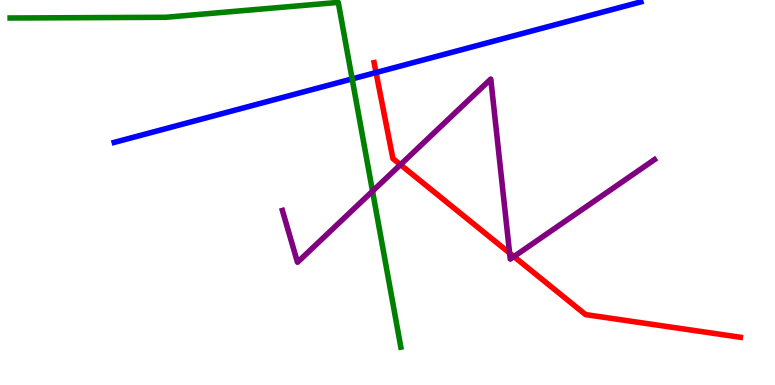[{'lines': ['blue', 'red'], 'intersections': [{'x': 4.85, 'y': 8.12}]}, {'lines': ['green', 'red'], 'intersections': []}, {'lines': ['purple', 'red'], 'intersections': [{'x': 5.17, 'y': 5.72}, {'x': 6.58, 'y': 3.43}, {'x': 6.63, 'y': 3.34}]}, {'lines': ['blue', 'green'], 'intersections': [{'x': 4.54, 'y': 7.95}]}, {'lines': ['blue', 'purple'], 'intersections': []}, {'lines': ['green', 'purple'], 'intersections': [{'x': 4.81, 'y': 5.03}]}]